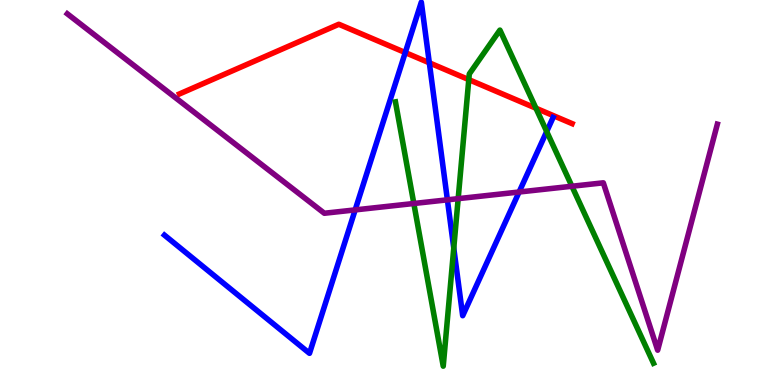[{'lines': ['blue', 'red'], 'intersections': [{'x': 5.23, 'y': 8.63}, {'x': 5.54, 'y': 8.37}]}, {'lines': ['green', 'red'], 'intersections': [{'x': 6.05, 'y': 7.93}, {'x': 6.92, 'y': 7.19}]}, {'lines': ['purple', 'red'], 'intersections': []}, {'lines': ['blue', 'green'], 'intersections': [{'x': 5.86, 'y': 3.56}, {'x': 7.05, 'y': 6.58}]}, {'lines': ['blue', 'purple'], 'intersections': [{'x': 4.58, 'y': 4.55}, {'x': 5.77, 'y': 4.81}, {'x': 6.7, 'y': 5.01}]}, {'lines': ['green', 'purple'], 'intersections': [{'x': 5.34, 'y': 4.71}, {'x': 5.91, 'y': 4.84}, {'x': 7.38, 'y': 5.16}]}]